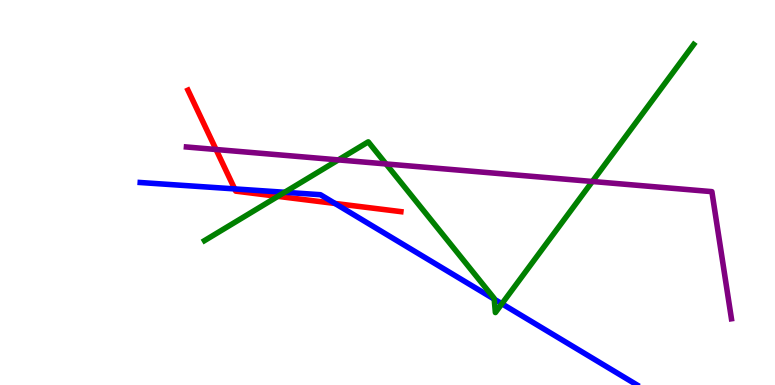[{'lines': ['blue', 'red'], 'intersections': [{'x': 3.03, 'y': 5.09}, {'x': 4.32, 'y': 4.72}]}, {'lines': ['green', 'red'], 'intersections': [{'x': 3.59, 'y': 4.9}]}, {'lines': ['purple', 'red'], 'intersections': [{'x': 2.79, 'y': 6.12}]}, {'lines': ['blue', 'green'], 'intersections': [{'x': 3.67, 'y': 5.01}, {'x': 6.38, 'y': 2.23}, {'x': 6.48, 'y': 2.11}]}, {'lines': ['blue', 'purple'], 'intersections': []}, {'lines': ['green', 'purple'], 'intersections': [{'x': 4.37, 'y': 5.85}, {'x': 4.98, 'y': 5.74}, {'x': 7.64, 'y': 5.29}]}]